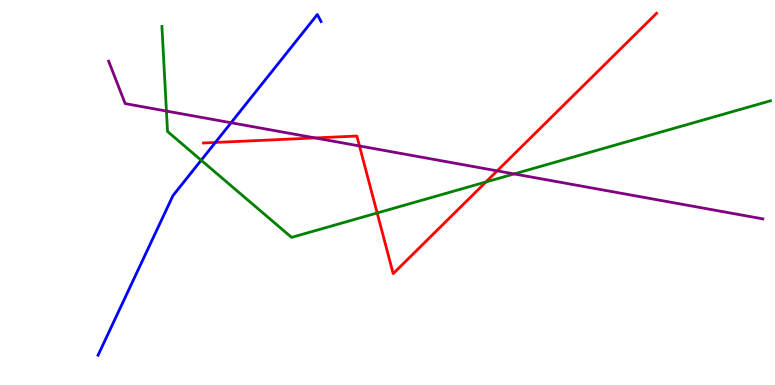[{'lines': ['blue', 'red'], 'intersections': [{'x': 2.78, 'y': 6.3}]}, {'lines': ['green', 'red'], 'intersections': [{'x': 4.87, 'y': 4.47}, {'x': 6.27, 'y': 5.27}]}, {'lines': ['purple', 'red'], 'intersections': [{'x': 4.07, 'y': 6.42}, {'x': 4.64, 'y': 6.21}, {'x': 6.42, 'y': 5.56}]}, {'lines': ['blue', 'green'], 'intersections': [{'x': 2.6, 'y': 5.84}]}, {'lines': ['blue', 'purple'], 'intersections': [{'x': 2.98, 'y': 6.81}]}, {'lines': ['green', 'purple'], 'intersections': [{'x': 2.15, 'y': 7.12}, {'x': 6.63, 'y': 5.48}]}]